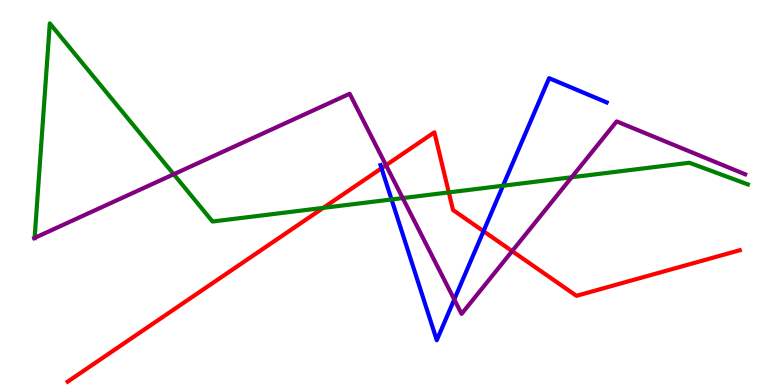[{'lines': ['blue', 'red'], 'intersections': [{'x': 4.92, 'y': 5.63}, {'x': 6.24, 'y': 3.99}]}, {'lines': ['green', 'red'], 'intersections': [{'x': 4.17, 'y': 4.6}, {'x': 5.79, 'y': 5.0}]}, {'lines': ['purple', 'red'], 'intersections': [{'x': 4.98, 'y': 5.71}, {'x': 6.61, 'y': 3.48}]}, {'lines': ['blue', 'green'], 'intersections': [{'x': 5.05, 'y': 4.82}, {'x': 6.49, 'y': 5.18}]}, {'lines': ['blue', 'purple'], 'intersections': [{'x': 5.86, 'y': 2.22}]}, {'lines': ['green', 'purple'], 'intersections': [{'x': 0.447, 'y': 3.82}, {'x': 2.24, 'y': 5.47}, {'x': 5.2, 'y': 4.86}, {'x': 7.38, 'y': 5.4}]}]